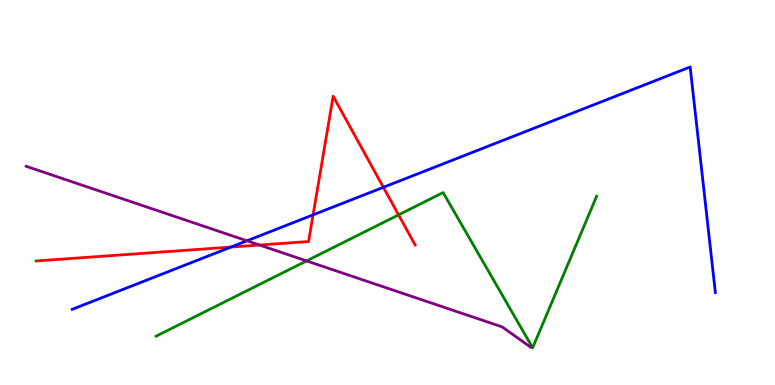[{'lines': ['blue', 'red'], 'intersections': [{'x': 2.98, 'y': 3.58}, {'x': 4.04, 'y': 4.42}, {'x': 4.95, 'y': 5.14}]}, {'lines': ['green', 'red'], 'intersections': [{'x': 5.14, 'y': 4.42}]}, {'lines': ['purple', 'red'], 'intersections': [{'x': 3.35, 'y': 3.64}]}, {'lines': ['blue', 'green'], 'intersections': []}, {'lines': ['blue', 'purple'], 'intersections': [{'x': 3.19, 'y': 3.75}]}, {'lines': ['green', 'purple'], 'intersections': [{'x': 3.96, 'y': 3.22}]}]